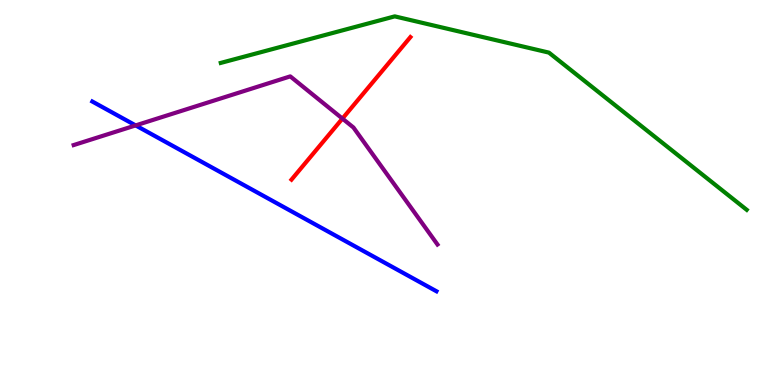[{'lines': ['blue', 'red'], 'intersections': []}, {'lines': ['green', 'red'], 'intersections': []}, {'lines': ['purple', 'red'], 'intersections': [{'x': 4.42, 'y': 6.92}]}, {'lines': ['blue', 'green'], 'intersections': []}, {'lines': ['blue', 'purple'], 'intersections': [{'x': 1.75, 'y': 6.74}]}, {'lines': ['green', 'purple'], 'intersections': []}]